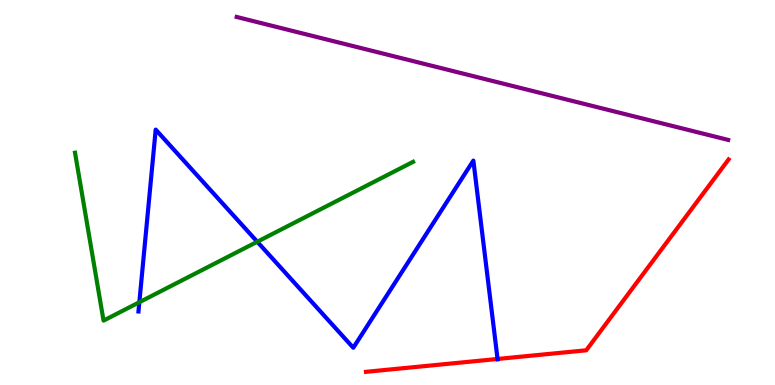[{'lines': ['blue', 'red'], 'intersections': [{'x': 6.42, 'y': 0.676}]}, {'lines': ['green', 'red'], 'intersections': []}, {'lines': ['purple', 'red'], 'intersections': []}, {'lines': ['blue', 'green'], 'intersections': [{'x': 1.8, 'y': 2.15}, {'x': 3.32, 'y': 3.72}]}, {'lines': ['blue', 'purple'], 'intersections': []}, {'lines': ['green', 'purple'], 'intersections': []}]